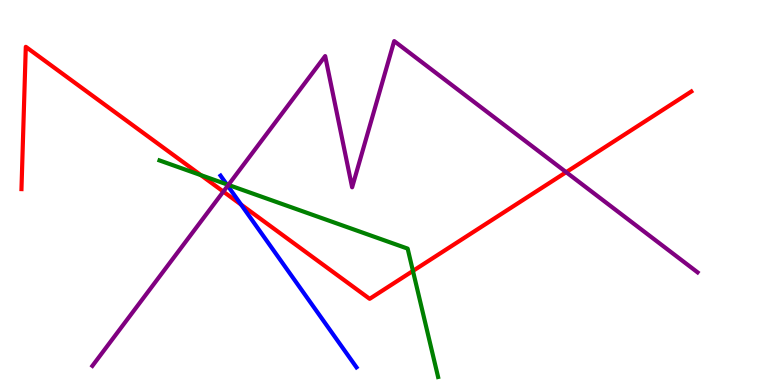[{'lines': ['blue', 'red'], 'intersections': [{'x': 3.11, 'y': 4.69}]}, {'lines': ['green', 'red'], 'intersections': [{'x': 2.59, 'y': 5.45}, {'x': 5.33, 'y': 2.96}]}, {'lines': ['purple', 'red'], 'intersections': [{'x': 2.88, 'y': 5.02}, {'x': 7.31, 'y': 5.53}]}, {'lines': ['blue', 'green'], 'intersections': [{'x': 2.93, 'y': 5.21}]}, {'lines': ['blue', 'purple'], 'intersections': [{'x': 2.94, 'y': 5.17}]}, {'lines': ['green', 'purple'], 'intersections': [{'x': 2.95, 'y': 5.2}]}]